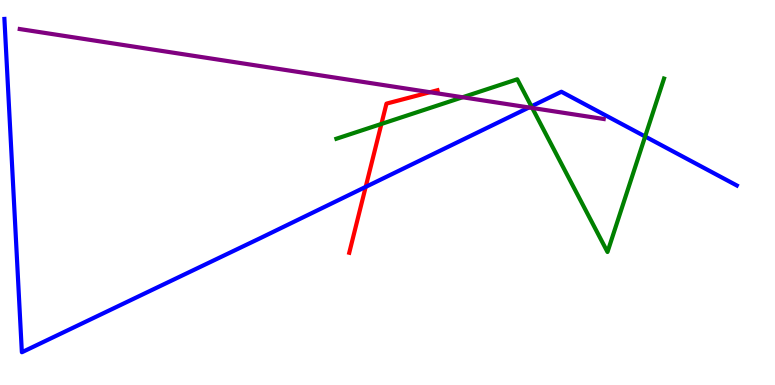[{'lines': ['blue', 'red'], 'intersections': [{'x': 4.72, 'y': 5.15}]}, {'lines': ['green', 'red'], 'intersections': [{'x': 4.92, 'y': 6.78}]}, {'lines': ['purple', 'red'], 'intersections': [{'x': 5.55, 'y': 7.6}]}, {'lines': ['blue', 'green'], 'intersections': [{'x': 6.86, 'y': 7.24}, {'x': 8.32, 'y': 6.45}]}, {'lines': ['blue', 'purple'], 'intersections': [{'x': 6.83, 'y': 7.21}]}, {'lines': ['green', 'purple'], 'intersections': [{'x': 5.97, 'y': 7.47}, {'x': 6.87, 'y': 7.2}]}]